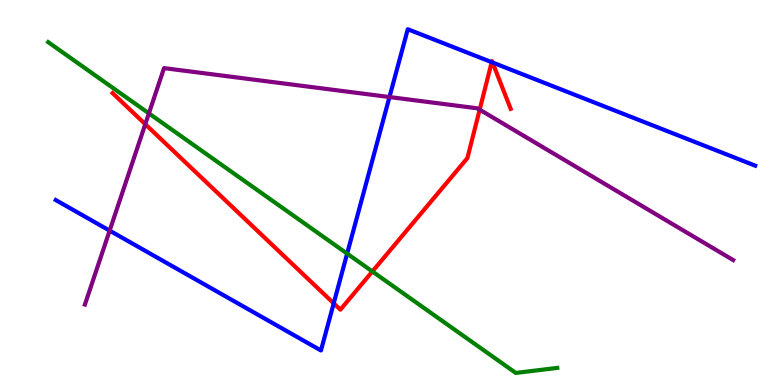[{'lines': ['blue', 'red'], 'intersections': [{'x': 4.31, 'y': 2.12}, {'x': 6.34, 'y': 8.39}, {'x': 6.36, 'y': 8.38}]}, {'lines': ['green', 'red'], 'intersections': [{'x': 4.8, 'y': 2.95}]}, {'lines': ['purple', 'red'], 'intersections': [{'x': 1.87, 'y': 6.77}, {'x': 6.19, 'y': 7.15}]}, {'lines': ['blue', 'green'], 'intersections': [{'x': 4.48, 'y': 3.41}]}, {'lines': ['blue', 'purple'], 'intersections': [{'x': 1.41, 'y': 4.01}, {'x': 5.03, 'y': 7.48}]}, {'lines': ['green', 'purple'], 'intersections': [{'x': 1.92, 'y': 7.06}]}]